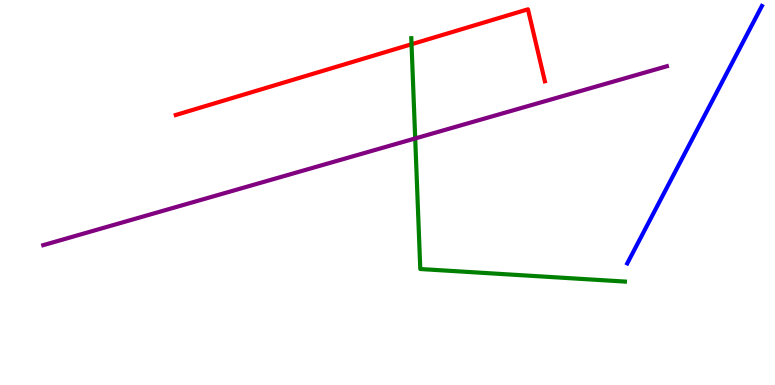[{'lines': ['blue', 'red'], 'intersections': []}, {'lines': ['green', 'red'], 'intersections': [{'x': 5.31, 'y': 8.85}]}, {'lines': ['purple', 'red'], 'intersections': []}, {'lines': ['blue', 'green'], 'intersections': []}, {'lines': ['blue', 'purple'], 'intersections': []}, {'lines': ['green', 'purple'], 'intersections': [{'x': 5.36, 'y': 6.4}]}]